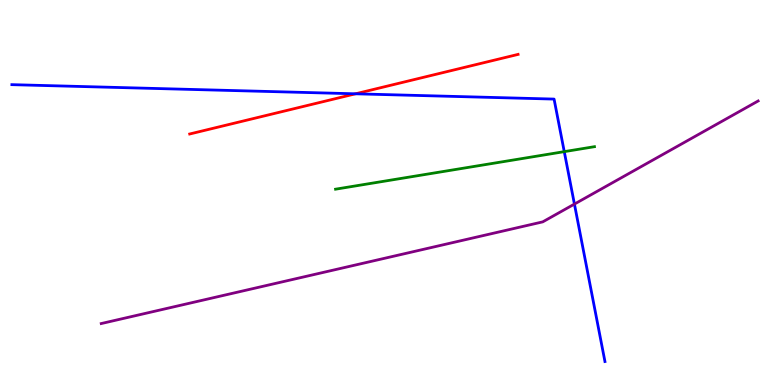[{'lines': ['blue', 'red'], 'intersections': [{'x': 4.59, 'y': 7.56}]}, {'lines': ['green', 'red'], 'intersections': []}, {'lines': ['purple', 'red'], 'intersections': []}, {'lines': ['blue', 'green'], 'intersections': [{'x': 7.28, 'y': 6.06}]}, {'lines': ['blue', 'purple'], 'intersections': [{'x': 7.41, 'y': 4.7}]}, {'lines': ['green', 'purple'], 'intersections': []}]